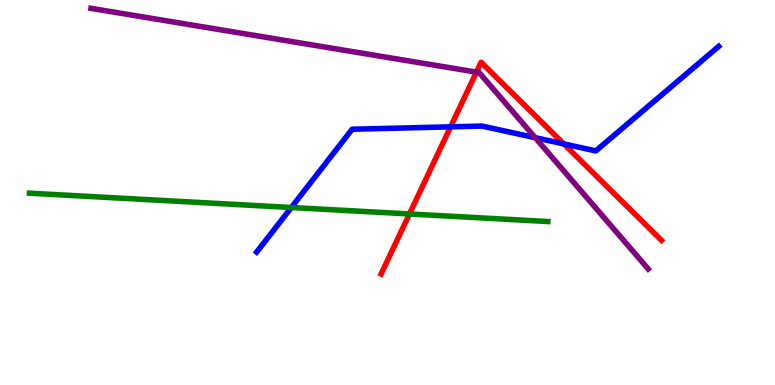[{'lines': ['blue', 'red'], 'intersections': [{'x': 5.81, 'y': 6.71}, {'x': 7.27, 'y': 6.26}]}, {'lines': ['green', 'red'], 'intersections': [{'x': 5.28, 'y': 4.44}]}, {'lines': ['purple', 'red'], 'intersections': [{'x': 6.15, 'y': 8.13}]}, {'lines': ['blue', 'green'], 'intersections': [{'x': 3.76, 'y': 4.61}]}, {'lines': ['blue', 'purple'], 'intersections': [{'x': 6.91, 'y': 6.42}]}, {'lines': ['green', 'purple'], 'intersections': []}]